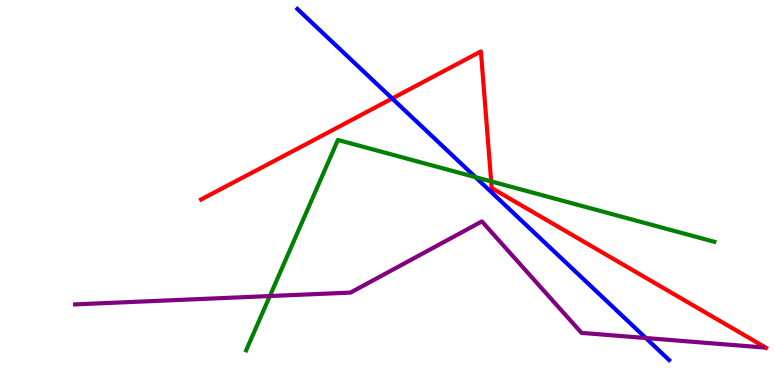[{'lines': ['blue', 'red'], 'intersections': [{'x': 5.06, 'y': 7.44}]}, {'lines': ['green', 'red'], 'intersections': [{'x': 6.34, 'y': 5.29}]}, {'lines': ['purple', 'red'], 'intersections': []}, {'lines': ['blue', 'green'], 'intersections': [{'x': 6.14, 'y': 5.4}]}, {'lines': ['blue', 'purple'], 'intersections': [{'x': 8.33, 'y': 1.22}]}, {'lines': ['green', 'purple'], 'intersections': [{'x': 3.48, 'y': 2.31}]}]